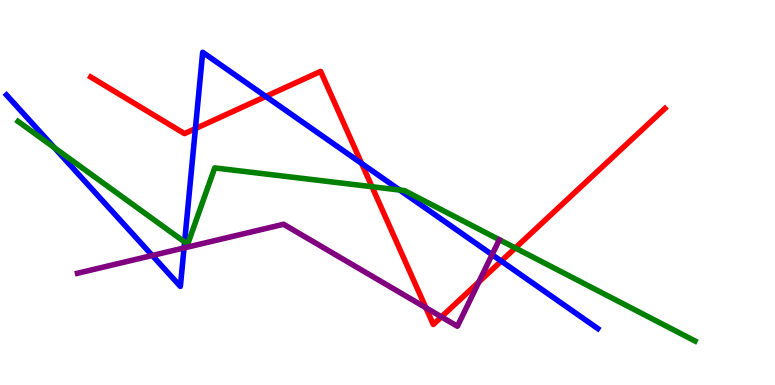[{'lines': ['blue', 'red'], 'intersections': [{'x': 2.52, 'y': 6.66}, {'x': 3.43, 'y': 7.5}, {'x': 4.67, 'y': 5.76}, {'x': 6.47, 'y': 3.22}]}, {'lines': ['green', 'red'], 'intersections': [{'x': 4.8, 'y': 5.15}, {'x': 6.65, 'y': 3.56}]}, {'lines': ['purple', 'red'], 'intersections': [{'x': 5.49, 'y': 2.01}, {'x': 5.7, 'y': 1.77}, {'x': 6.18, 'y': 2.68}]}, {'lines': ['blue', 'green'], 'intersections': [{'x': 0.702, 'y': 6.16}, {'x': 2.38, 'y': 3.71}, {'x': 5.16, 'y': 5.06}]}, {'lines': ['blue', 'purple'], 'intersections': [{'x': 1.96, 'y': 3.36}, {'x': 2.37, 'y': 3.56}, {'x': 6.35, 'y': 3.39}]}, {'lines': ['green', 'purple'], 'intersections': []}]